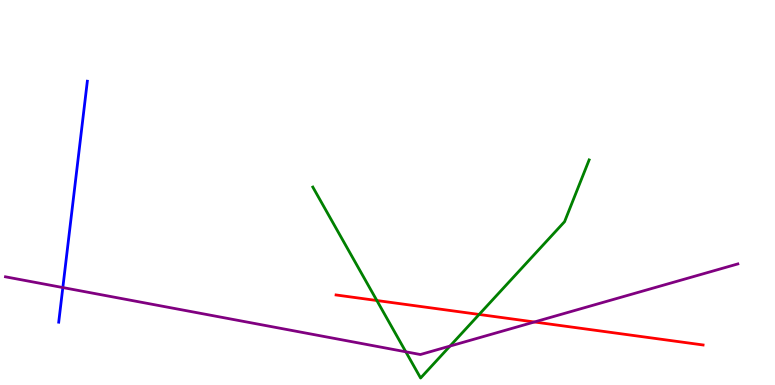[{'lines': ['blue', 'red'], 'intersections': []}, {'lines': ['green', 'red'], 'intersections': [{'x': 4.86, 'y': 2.19}, {'x': 6.18, 'y': 1.83}]}, {'lines': ['purple', 'red'], 'intersections': [{'x': 6.9, 'y': 1.64}]}, {'lines': ['blue', 'green'], 'intersections': []}, {'lines': ['blue', 'purple'], 'intersections': [{'x': 0.811, 'y': 2.53}]}, {'lines': ['green', 'purple'], 'intersections': [{'x': 5.24, 'y': 0.862}, {'x': 5.81, 'y': 1.01}]}]